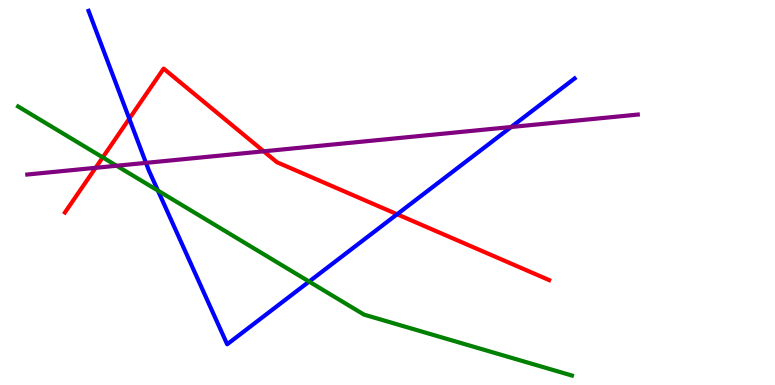[{'lines': ['blue', 'red'], 'intersections': [{'x': 1.67, 'y': 6.92}, {'x': 5.12, 'y': 4.43}]}, {'lines': ['green', 'red'], 'intersections': [{'x': 1.33, 'y': 5.91}]}, {'lines': ['purple', 'red'], 'intersections': [{'x': 1.23, 'y': 5.64}, {'x': 3.4, 'y': 6.07}]}, {'lines': ['blue', 'green'], 'intersections': [{'x': 2.04, 'y': 5.05}, {'x': 3.99, 'y': 2.69}]}, {'lines': ['blue', 'purple'], 'intersections': [{'x': 1.88, 'y': 5.77}, {'x': 6.6, 'y': 6.7}]}, {'lines': ['green', 'purple'], 'intersections': [{'x': 1.5, 'y': 5.69}]}]